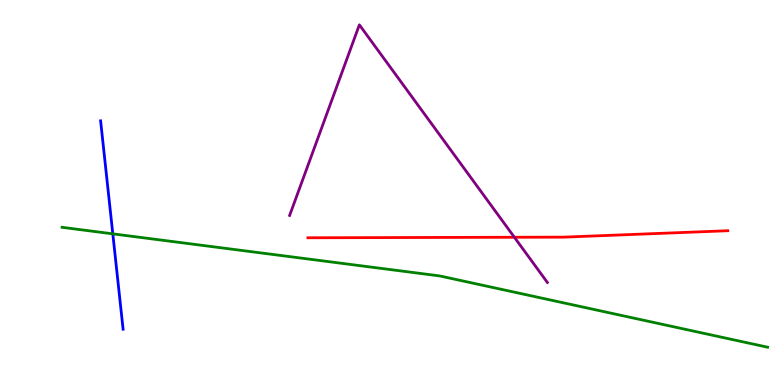[{'lines': ['blue', 'red'], 'intersections': []}, {'lines': ['green', 'red'], 'intersections': []}, {'lines': ['purple', 'red'], 'intersections': [{'x': 6.64, 'y': 3.84}]}, {'lines': ['blue', 'green'], 'intersections': [{'x': 1.46, 'y': 3.93}]}, {'lines': ['blue', 'purple'], 'intersections': []}, {'lines': ['green', 'purple'], 'intersections': []}]